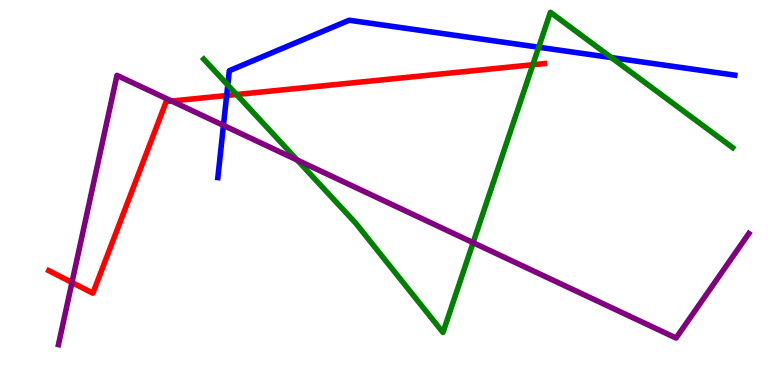[{'lines': ['blue', 'red'], 'intersections': [{'x': 2.92, 'y': 7.52}]}, {'lines': ['green', 'red'], 'intersections': [{'x': 3.05, 'y': 7.54}, {'x': 6.88, 'y': 8.32}]}, {'lines': ['purple', 'red'], 'intersections': [{'x': 0.929, 'y': 2.66}, {'x': 2.21, 'y': 7.38}]}, {'lines': ['blue', 'green'], 'intersections': [{'x': 2.94, 'y': 7.79}, {'x': 6.95, 'y': 8.77}, {'x': 7.89, 'y': 8.5}]}, {'lines': ['blue', 'purple'], 'intersections': [{'x': 2.88, 'y': 6.74}]}, {'lines': ['green', 'purple'], 'intersections': [{'x': 3.84, 'y': 5.84}, {'x': 6.1, 'y': 3.7}]}]